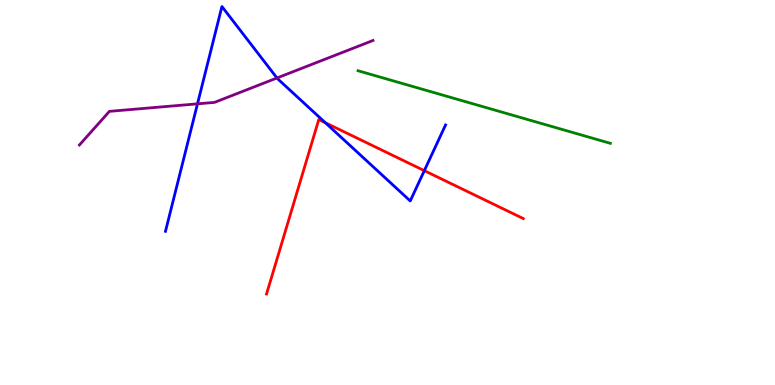[{'lines': ['blue', 'red'], 'intersections': [{'x': 4.2, 'y': 6.81}, {'x': 5.48, 'y': 5.57}]}, {'lines': ['green', 'red'], 'intersections': []}, {'lines': ['purple', 'red'], 'intersections': []}, {'lines': ['blue', 'green'], 'intersections': []}, {'lines': ['blue', 'purple'], 'intersections': [{'x': 2.55, 'y': 7.3}, {'x': 3.57, 'y': 7.97}]}, {'lines': ['green', 'purple'], 'intersections': []}]